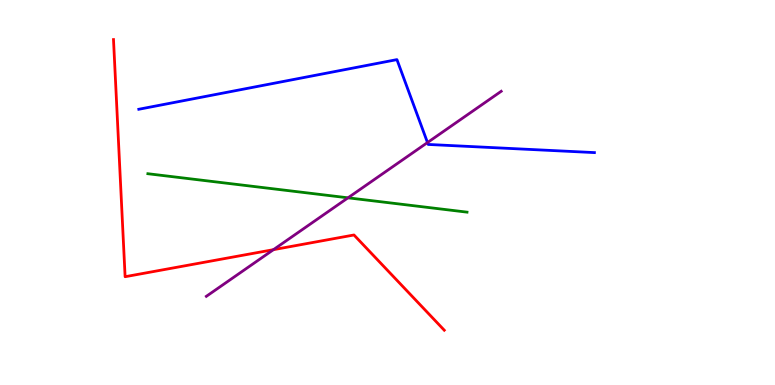[{'lines': ['blue', 'red'], 'intersections': []}, {'lines': ['green', 'red'], 'intersections': []}, {'lines': ['purple', 'red'], 'intersections': [{'x': 3.53, 'y': 3.52}]}, {'lines': ['blue', 'green'], 'intersections': []}, {'lines': ['blue', 'purple'], 'intersections': [{'x': 5.52, 'y': 6.3}]}, {'lines': ['green', 'purple'], 'intersections': [{'x': 4.49, 'y': 4.86}]}]